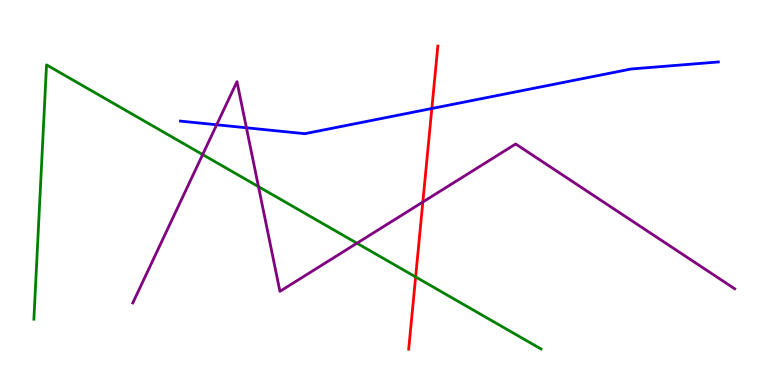[{'lines': ['blue', 'red'], 'intersections': [{'x': 5.57, 'y': 7.18}]}, {'lines': ['green', 'red'], 'intersections': [{'x': 5.36, 'y': 2.81}]}, {'lines': ['purple', 'red'], 'intersections': [{'x': 5.46, 'y': 4.75}]}, {'lines': ['blue', 'green'], 'intersections': []}, {'lines': ['blue', 'purple'], 'intersections': [{'x': 2.8, 'y': 6.76}, {'x': 3.18, 'y': 6.68}]}, {'lines': ['green', 'purple'], 'intersections': [{'x': 2.61, 'y': 5.99}, {'x': 3.34, 'y': 5.15}, {'x': 4.61, 'y': 3.68}]}]